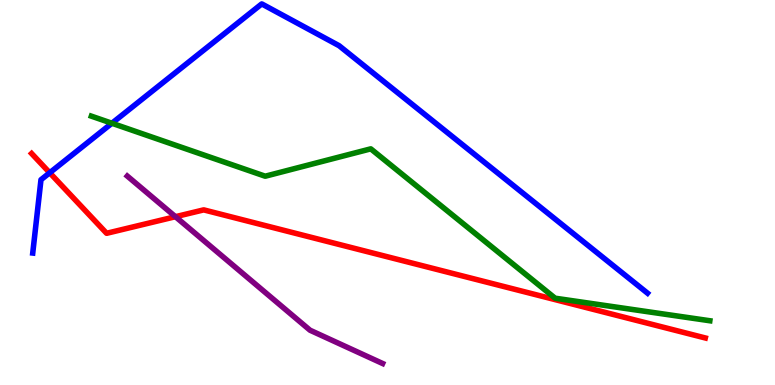[{'lines': ['blue', 'red'], 'intersections': [{'x': 0.641, 'y': 5.51}]}, {'lines': ['green', 'red'], 'intersections': []}, {'lines': ['purple', 'red'], 'intersections': [{'x': 2.26, 'y': 4.37}]}, {'lines': ['blue', 'green'], 'intersections': [{'x': 1.44, 'y': 6.8}]}, {'lines': ['blue', 'purple'], 'intersections': []}, {'lines': ['green', 'purple'], 'intersections': []}]